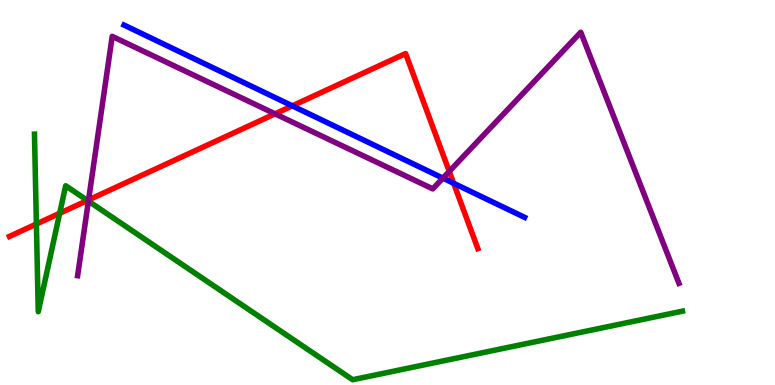[{'lines': ['blue', 'red'], 'intersections': [{'x': 3.77, 'y': 7.25}, {'x': 5.85, 'y': 5.24}]}, {'lines': ['green', 'red'], 'intersections': [{'x': 0.47, 'y': 4.18}, {'x': 0.77, 'y': 4.46}, {'x': 1.13, 'y': 4.79}]}, {'lines': ['purple', 'red'], 'intersections': [{'x': 1.14, 'y': 4.81}, {'x': 3.55, 'y': 7.04}, {'x': 5.8, 'y': 5.55}]}, {'lines': ['blue', 'green'], 'intersections': []}, {'lines': ['blue', 'purple'], 'intersections': [{'x': 5.71, 'y': 5.37}]}, {'lines': ['green', 'purple'], 'intersections': [{'x': 1.14, 'y': 4.78}]}]